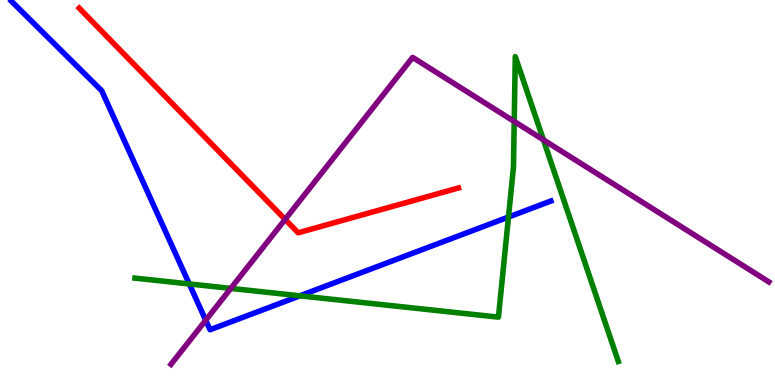[{'lines': ['blue', 'red'], 'intersections': []}, {'lines': ['green', 'red'], 'intersections': []}, {'lines': ['purple', 'red'], 'intersections': [{'x': 3.68, 'y': 4.3}]}, {'lines': ['blue', 'green'], 'intersections': [{'x': 2.44, 'y': 2.62}, {'x': 3.87, 'y': 2.32}, {'x': 6.56, 'y': 4.36}]}, {'lines': ['blue', 'purple'], 'intersections': [{'x': 2.65, 'y': 1.68}]}, {'lines': ['green', 'purple'], 'intersections': [{'x': 2.98, 'y': 2.51}, {'x': 6.64, 'y': 6.85}, {'x': 7.01, 'y': 6.37}]}]